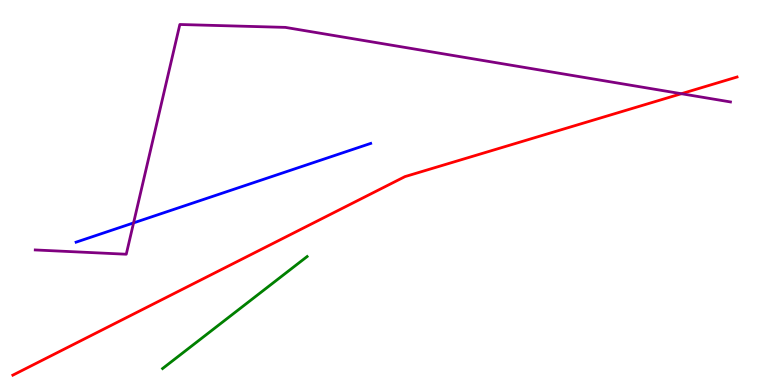[{'lines': ['blue', 'red'], 'intersections': []}, {'lines': ['green', 'red'], 'intersections': []}, {'lines': ['purple', 'red'], 'intersections': [{'x': 8.79, 'y': 7.57}]}, {'lines': ['blue', 'green'], 'intersections': []}, {'lines': ['blue', 'purple'], 'intersections': [{'x': 1.72, 'y': 4.21}]}, {'lines': ['green', 'purple'], 'intersections': []}]